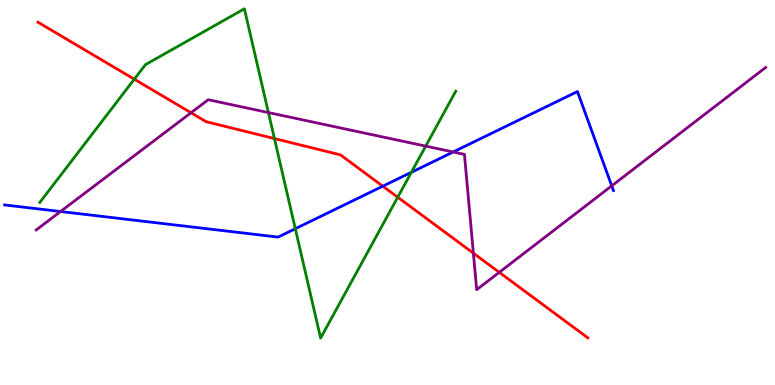[{'lines': ['blue', 'red'], 'intersections': [{'x': 4.94, 'y': 5.16}]}, {'lines': ['green', 'red'], 'intersections': [{'x': 1.73, 'y': 7.94}, {'x': 3.54, 'y': 6.4}, {'x': 5.13, 'y': 4.88}]}, {'lines': ['purple', 'red'], 'intersections': [{'x': 2.46, 'y': 7.07}, {'x': 6.11, 'y': 3.42}, {'x': 6.44, 'y': 2.93}]}, {'lines': ['blue', 'green'], 'intersections': [{'x': 3.81, 'y': 4.06}, {'x': 5.31, 'y': 5.52}]}, {'lines': ['blue', 'purple'], 'intersections': [{'x': 0.781, 'y': 4.51}, {'x': 5.85, 'y': 6.05}, {'x': 7.89, 'y': 5.17}]}, {'lines': ['green', 'purple'], 'intersections': [{'x': 3.46, 'y': 7.08}, {'x': 5.49, 'y': 6.2}]}]